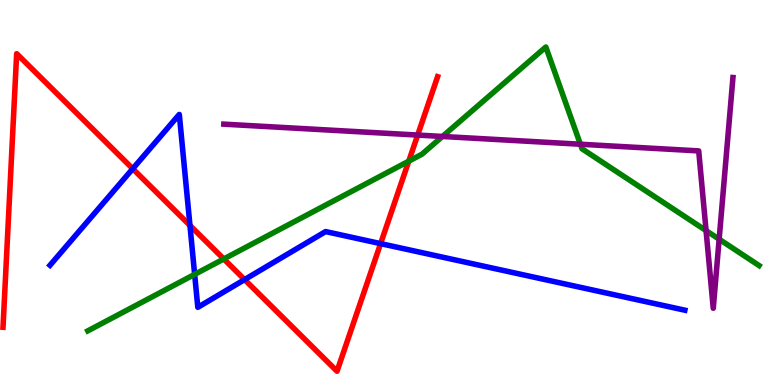[{'lines': ['blue', 'red'], 'intersections': [{'x': 1.71, 'y': 5.62}, {'x': 2.45, 'y': 4.14}, {'x': 3.16, 'y': 2.74}, {'x': 4.91, 'y': 3.67}]}, {'lines': ['green', 'red'], 'intersections': [{'x': 2.89, 'y': 3.27}, {'x': 5.27, 'y': 5.81}]}, {'lines': ['purple', 'red'], 'intersections': [{'x': 5.39, 'y': 6.49}]}, {'lines': ['blue', 'green'], 'intersections': [{'x': 2.51, 'y': 2.87}]}, {'lines': ['blue', 'purple'], 'intersections': []}, {'lines': ['green', 'purple'], 'intersections': [{'x': 5.71, 'y': 6.46}, {'x': 7.49, 'y': 6.25}, {'x': 9.11, 'y': 4.01}, {'x': 9.28, 'y': 3.79}]}]